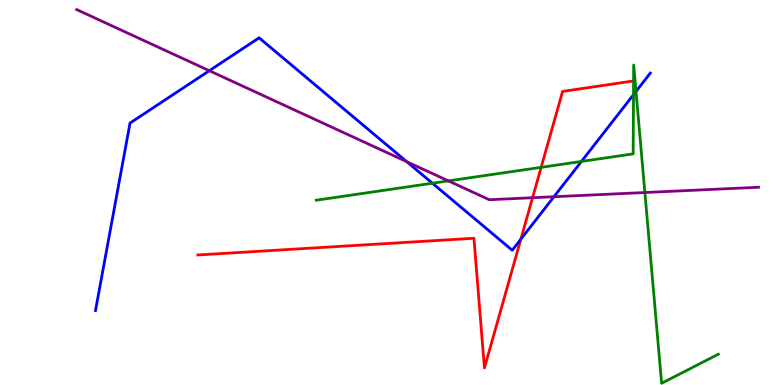[{'lines': ['blue', 'red'], 'intersections': [{'x': 6.72, 'y': 3.79}]}, {'lines': ['green', 'red'], 'intersections': [{'x': 6.98, 'y': 5.65}, {'x': 8.18, 'y': 7.9}]}, {'lines': ['purple', 'red'], 'intersections': [{'x': 6.87, 'y': 4.86}]}, {'lines': ['blue', 'green'], 'intersections': [{'x': 5.58, 'y': 5.24}, {'x': 7.5, 'y': 5.81}, {'x': 8.17, 'y': 7.54}, {'x': 8.21, 'y': 7.62}]}, {'lines': ['blue', 'purple'], 'intersections': [{'x': 2.7, 'y': 8.16}, {'x': 5.25, 'y': 5.8}, {'x': 7.15, 'y': 4.89}]}, {'lines': ['green', 'purple'], 'intersections': [{'x': 5.79, 'y': 5.3}, {'x': 8.32, 'y': 5.0}]}]